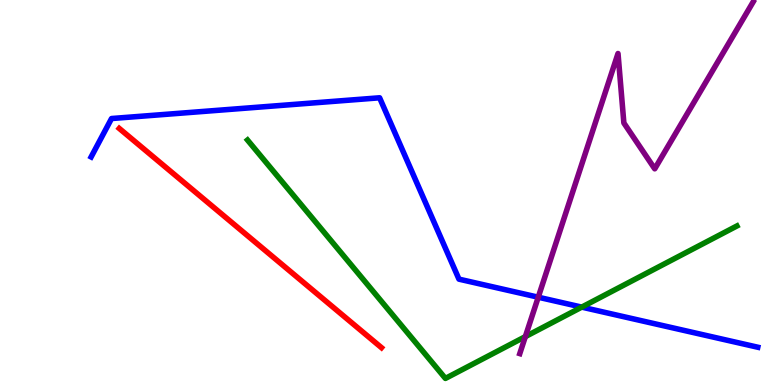[{'lines': ['blue', 'red'], 'intersections': []}, {'lines': ['green', 'red'], 'intersections': []}, {'lines': ['purple', 'red'], 'intersections': []}, {'lines': ['blue', 'green'], 'intersections': [{'x': 7.51, 'y': 2.02}]}, {'lines': ['blue', 'purple'], 'intersections': [{'x': 6.95, 'y': 2.28}]}, {'lines': ['green', 'purple'], 'intersections': [{'x': 6.78, 'y': 1.26}]}]